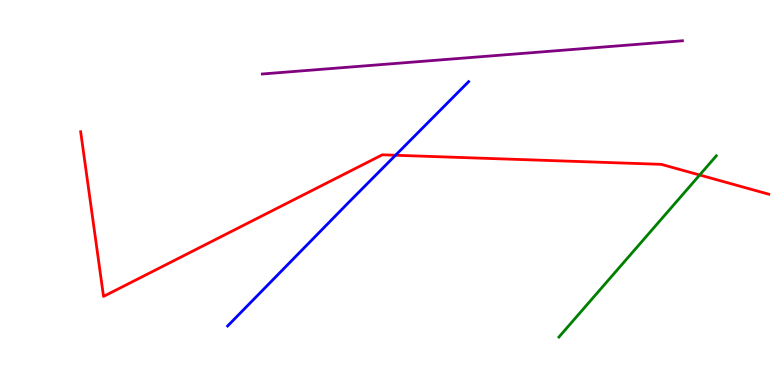[{'lines': ['blue', 'red'], 'intersections': [{'x': 5.1, 'y': 5.97}]}, {'lines': ['green', 'red'], 'intersections': [{'x': 9.03, 'y': 5.45}]}, {'lines': ['purple', 'red'], 'intersections': []}, {'lines': ['blue', 'green'], 'intersections': []}, {'lines': ['blue', 'purple'], 'intersections': []}, {'lines': ['green', 'purple'], 'intersections': []}]